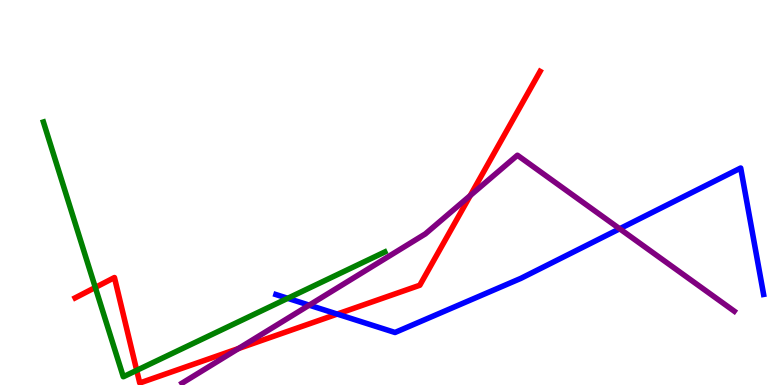[{'lines': ['blue', 'red'], 'intersections': [{'x': 4.35, 'y': 1.84}]}, {'lines': ['green', 'red'], 'intersections': [{'x': 1.23, 'y': 2.53}, {'x': 1.76, 'y': 0.381}]}, {'lines': ['purple', 'red'], 'intersections': [{'x': 3.08, 'y': 0.947}, {'x': 6.07, 'y': 4.92}]}, {'lines': ['blue', 'green'], 'intersections': [{'x': 3.71, 'y': 2.25}]}, {'lines': ['blue', 'purple'], 'intersections': [{'x': 3.99, 'y': 2.07}, {'x': 8.0, 'y': 4.06}]}, {'lines': ['green', 'purple'], 'intersections': []}]